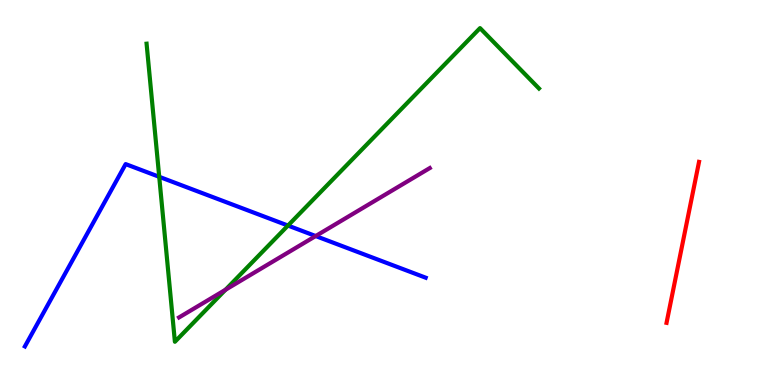[{'lines': ['blue', 'red'], 'intersections': []}, {'lines': ['green', 'red'], 'intersections': []}, {'lines': ['purple', 'red'], 'intersections': []}, {'lines': ['blue', 'green'], 'intersections': [{'x': 2.05, 'y': 5.41}, {'x': 3.72, 'y': 4.14}]}, {'lines': ['blue', 'purple'], 'intersections': [{'x': 4.07, 'y': 3.87}]}, {'lines': ['green', 'purple'], 'intersections': [{'x': 2.91, 'y': 2.47}]}]